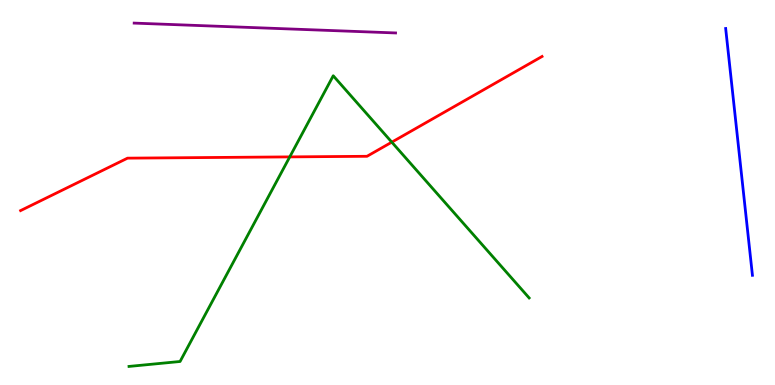[{'lines': ['blue', 'red'], 'intersections': []}, {'lines': ['green', 'red'], 'intersections': [{'x': 3.74, 'y': 5.92}, {'x': 5.06, 'y': 6.31}]}, {'lines': ['purple', 'red'], 'intersections': []}, {'lines': ['blue', 'green'], 'intersections': []}, {'lines': ['blue', 'purple'], 'intersections': []}, {'lines': ['green', 'purple'], 'intersections': []}]